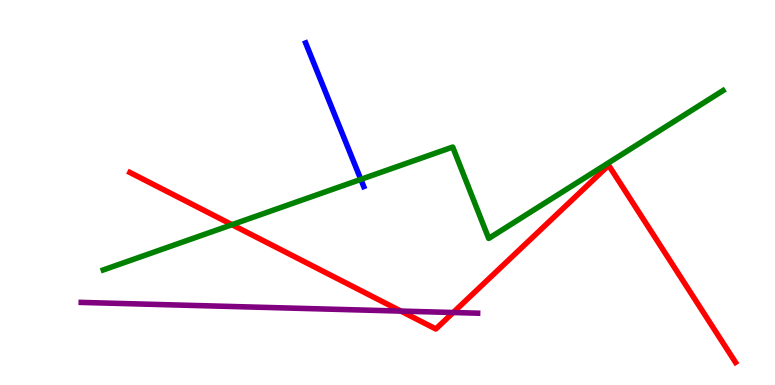[{'lines': ['blue', 'red'], 'intersections': []}, {'lines': ['green', 'red'], 'intersections': [{'x': 2.99, 'y': 4.16}]}, {'lines': ['purple', 'red'], 'intersections': [{'x': 5.17, 'y': 1.92}, {'x': 5.85, 'y': 1.88}]}, {'lines': ['blue', 'green'], 'intersections': [{'x': 4.66, 'y': 5.34}]}, {'lines': ['blue', 'purple'], 'intersections': []}, {'lines': ['green', 'purple'], 'intersections': []}]